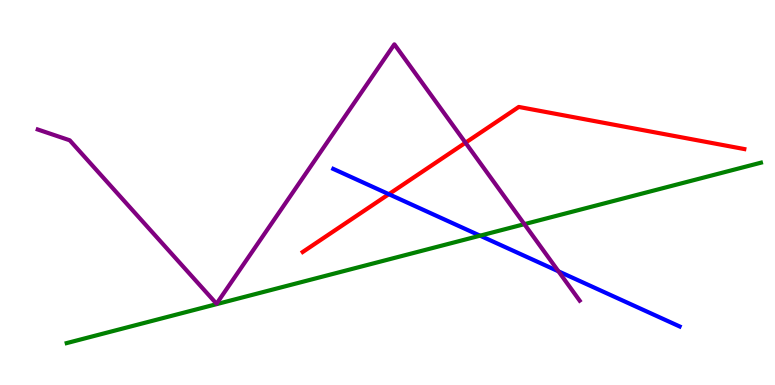[{'lines': ['blue', 'red'], 'intersections': [{'x': 5.02, 'y': 4.96}]}, {'lines': ['green', 'red'], 'intersections': []}, {'lines': ['purple', 'red'], 'intersections': [{'x': 6.01, 'y': 6.29}]}, {'lines': ['blue', 'green'], 'intersections': [{'x': 6.19, 'y': 3.88}]}, {'lines': ['blue', 'purple'], 'intersections': [{'x': 7.21, 'y': 2.95}]}, {'lines': ['green', 'purple'], 'intersections': [{'x': 6.77, 'y': 4.18}]}]